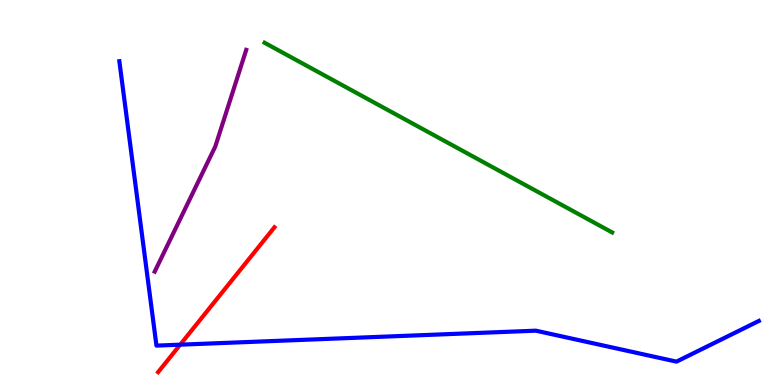[{'lines': ['blue', 'red'], 'intersections': [{'x': 2.32, 'y': 1.05}]}, {'lines': ['green', 'red'], 'intersections': []}, {'lines': ['purple', 'red'], 'intersections': []}, {'lines': ['blue', 'green'], 'intersections': []}, {'lines': ['blue', 'purple'], 'intersections': []}, {'lines': ['green', 'purple'], 'intersections': []}]